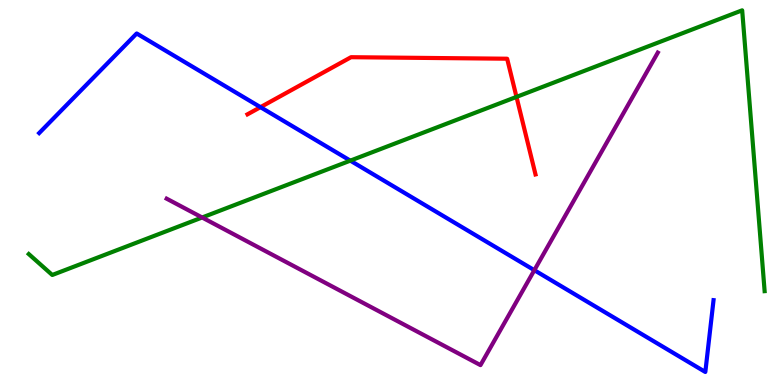[{'lines': ['blue', 'red'], 'intersections': [{'x': 3.36, 'y': 7.22}]}, {'lines': ['green', 'red'], 'intersections': [{'x': 6.66, 'y': 7.48}]}, {'lines': ['purple', 'red'], 'intersections': []}, {'lines': ['blue', 'green'], 'intersections': [{'x': 4.52, 'y': 5.83}]}, {'lines': ['blue', 'purple'], 'intersections': [{'x': 6.89, 'y': 2.98}]}, {'lines': ['green', 'purple'], 'intersections': [{'x': 2.61, 'y': 4.35}]}]